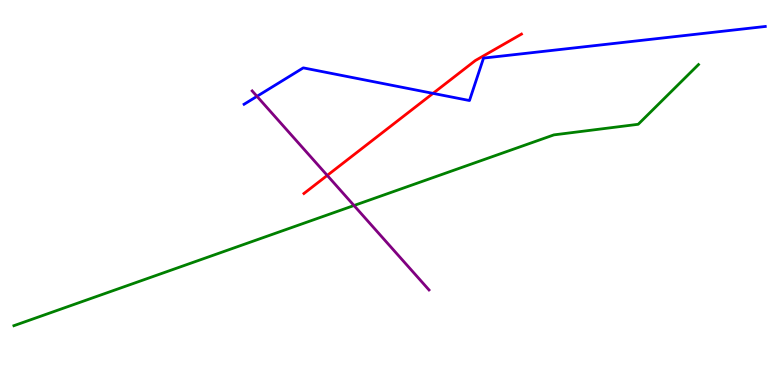[{'lines': ['blue', 'red'], 'intersections': [{'x': 5.59, 'y': 7.57}]}, {'lines': ['green', 'red'], 'intersections': []}, {'lines': ['purple', 'red'], 'intersections': [{'x': 4.22, 'y': 5.44}]}, {'lines': ['blue', 'green'], 'intersections': []}, {'lines': ['blue', 'purple'], 'intersections': [{'x': 3.32, 'y': 7.5}]}, {'lines': ['green', 'purple'], 'intersections': [{'x': 4.57, 'y': 4.66}]}]